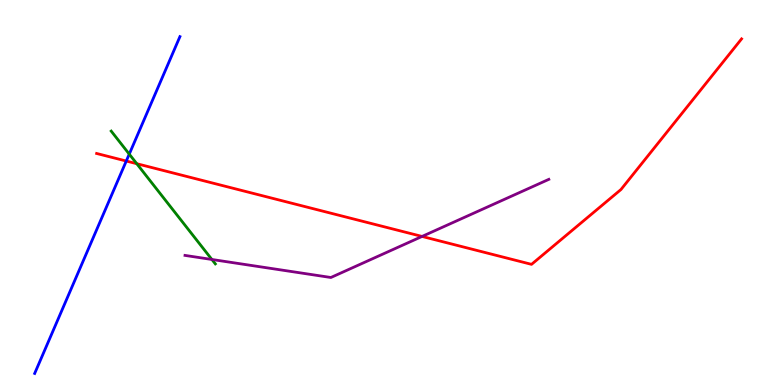[{'lines': ['blue', 'red'], 'intersections': [{'x': 1.63, 'y': 5.82}]}, {'lines': ['green', 'red'], 'intersections': [{'x': 1.76, 'y': 5.75}]}, {'lines': ['purple', 'red'], 'intersections': [{'x': 5.45, 'y': 3.86}]}, {'lines': ['blue', 'green'], 'intersections': [{'x': 1.67, 'y': 6.0}]}, {'lines': ['blue', 'purple'], 'intersections': []}, {'lines': ['green', 'purple'], 'intersections': [{'x': 2.73, 'y': 3.26}]}]